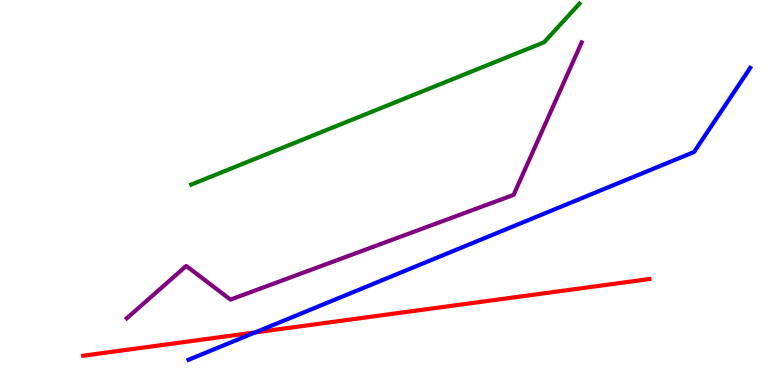[{'lines': ['blue', 'red'], 'intersections': [{'x': 3.29, 'y': 1.37}]}, {'lines': ['green', 'red'], 'intersections': []}, {'lines': ['purple', 'red'], 'intersections': []}, {'lines': ['blue', 'green'], 'intersections': []}, {'lines': ['blue', 'purple'], 'intersections': []}, {'lines': ['green', 'purple'], 'intersections': []}]